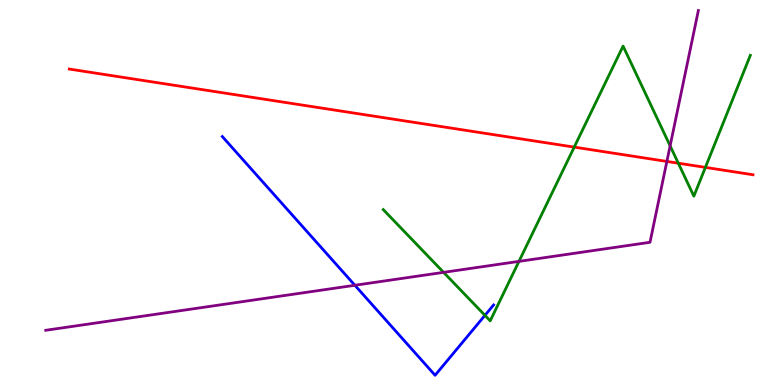[{'lines': ['blue', 'red'], 'intersections': []}, {'lines': ['green', 'red'], 'intersections': [{'x': 7.41, 'y': 6.18}, {'x': 8.75, 'y': 5.76}, {'x': 9.1, 'y': 5.65}]}, {'lines': ['purple', 'red'], 'intersections': [{'x': 8.6, 'y': 5.81}]}, {'lines': ['blue', 'green'], 'intersections': [{'x': 6.26, 'y': 1.81}]}, {'lines': ['blue', 'purple'], 'intersections': [{'x': 4.58, 'y': 2.59}]}, {'lines': ['green', 'purple'], 'intersections': [{'x': 5.72, 'y': 2.93}, {'x': 6.7, 'y': 3.21}, {'x': 8.65, 'y': 6.21}]}]